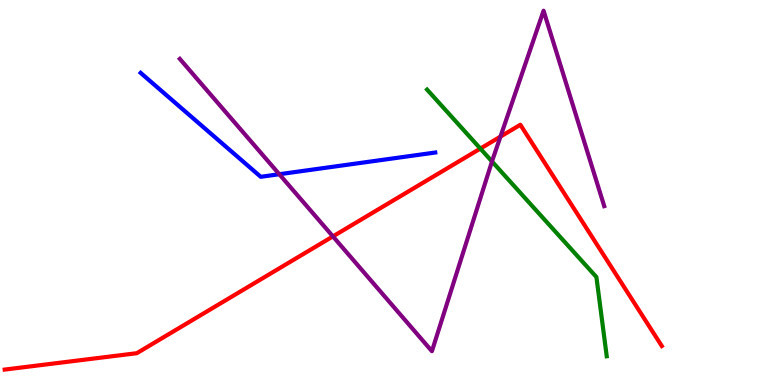[{'lines': ['blue', 'red'], 'intersections': []}, {'lines': ['green', 'red'], 'intersections': [{'x': 6.2, 'y': 6.14}]}, {'lines': ['purple', 'red'], 'intersections': [{'x': 4.3, 'y': 3.86}, {'x': 6.46, 'y': 6.45}]}, {'lines': ['blue', 'green'], 'intersections': []}, {'lines': ['blue', 'purple'], 'intersections': [{'x': 3.6, 'y': 5.47}]}, {'lines': ['green', 'purple'], 'intersections': [{'x': 6.35, 'y': 5.81}]}]